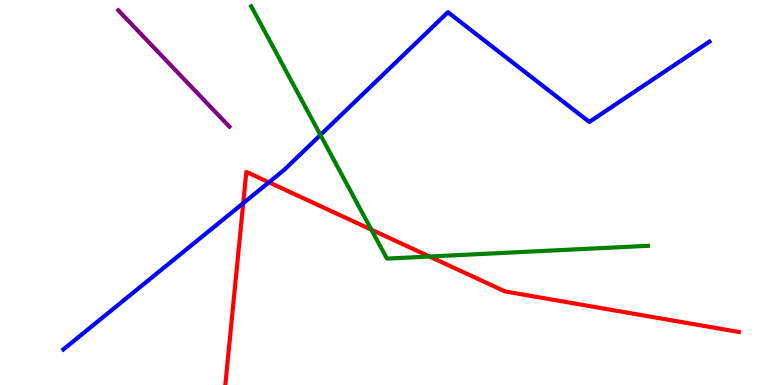[{'lines': ['blue', 'red'], 'intersections': [{'x': 3.14, 'y': 4.72}, {'x': 3.47, 'y': 5.26}]}, {'lines': ['green', 'red'], 'intersections': [{'x': 4.79, 'y': 4.04}, {'x': 5.54, 'y': 3.34}]}, {'lines': ['purple', 'red'], 'intersections': []}, {'lines': ['blue', 'green'], 'intersections': [{'x': 4.13, 'y': 6.49}]}, {'lines': ['blue', 'purple'], 'intersections': []}, {'lines': ['green', 'purple'], 'intersections': []}]